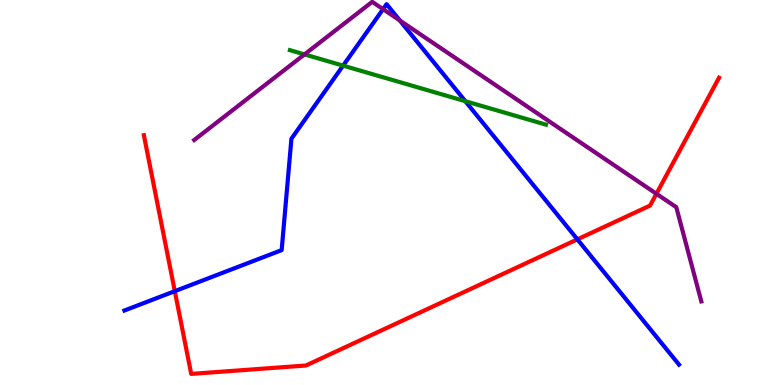[{'lines': ['blue', 'red'], 'intersections': [{'x': 2.26, 'y': 2.44}, {'x': 7.45, 'y': 3.78}]}, {'lines': ['green', 'red'], 'intersections': []}, {'lines': ['purple', 'red'], 'intersections': [{'x': 8.47, 'y': 4.97}]}, {'lines': ['blue', 'green'], 'intersections': [{'x': 4.43, 'y': 8.3}, {'x': 6.0, 'y': 7.37}]}, {'lines': ['blue', 'purple'], 'intersections': [{'x': 4.94, 'y': 9.76}, {'x': 5.16, 'y': 9.47}]}, {'lines': ['green', 'purple'], 'intersections': [{'x': 3.93, 'y': 8.59}]}]